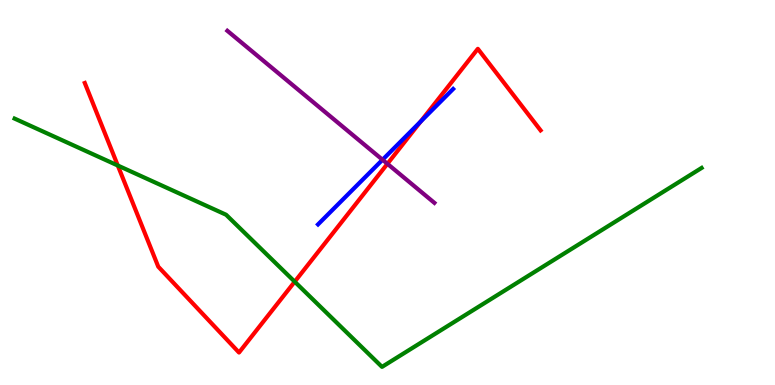[{'lines': ['blue', 'red'], 'intersections': [{'x': 5.43, 'y': 6.84}]}, {'lines': ['green', 'red'], 'intersections': [{'x': 1.52, 'y': 5.7}, {'x': 3.8, 'y': 2.68}]}, {'lines': ['purple', 'red'], 'intersections': [{'x': 5.0, 'y': 5.75}]}, {'lines': ['blue', 'green'], 'intersections': []}, {'lines': ['blue', 'purple'], 'intersections': [{'x': 4.94, 'y': 5.85}]}, {'lines': ['green', 'purple'], 'intersections': []}]